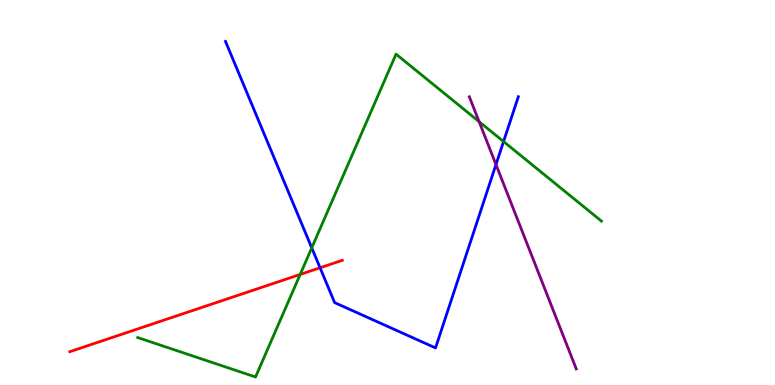[{'lines': ['blue', 'red'], 'intersections': [{'x': 4.13, 'y': 3.04}]}, {'lines': ['green', 'red'], 'intersections': [{'x': 3.87, 'y': 2.87}]}, {'lines': ['purple', 'red'], 'intersections': []}, {'lines': ['blue', 'green'], 'intersections': [{'x': 4.02, 'y': 3.56}, {'x': 6.5, 'y': 6.32}]}, {'lines': ['blue', 'purple'], 'intersections': [{'x': 6.4, 'y': 5.73}]}, {'lines': ['green', 'purple'], 'intersections': [{'x': 6.18, 'y': 6.84}]}]